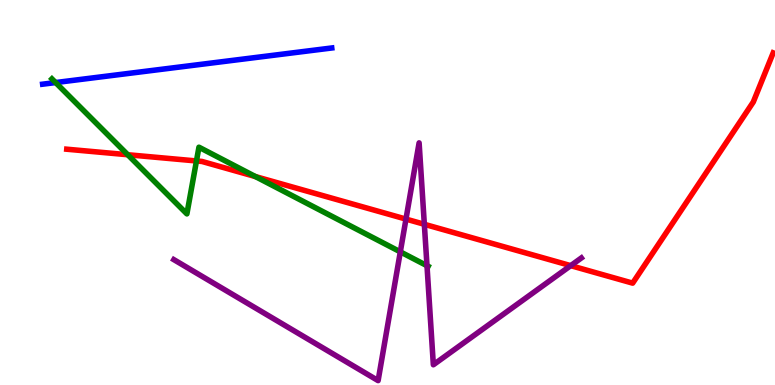[{'lines': ['blue', 'red'], 'intersections': []}, {'lines': ['green', 'red'], 'intersections': [{'x': 1.65, 'y': 5.98}, {'x': 2.53, 'y': 5.82}, {'x': 3.3, 'y': 5.41}]}, {'lines': ['purple', 'red'], 'intersections': [{'x': 5.24, 'y': 4.31}, {'x': 5.48, 'y': 4.17}, {'x': 7.36, 'y': 3.1}]}, {'lines': ['blue', 'green'], 'intersections': [{'x': 0.718, 'y': 7.86}]}, {'lines': ['blue', 'purple'], 'intersections': []}, {'lines': ['green', 'purple'], 'intersections': [{'x': 5.17, 'y': 3.46}, {'x': 5.51, 'y': 3.1}]}]